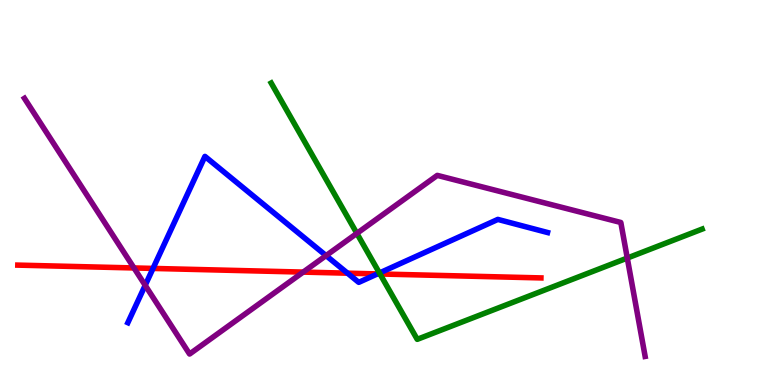[{'lines': ['blue', 'red'], 'intersections': [{'x': 1.97, 'y': 3.03}, {'x': 4.48, 'y': 2.9}, {'x': 4.87, 'y': 2.89}]}, {'lines': ['green', 'red'], 'intersections': [{'x': 4.9, 'y': 2.88}]}, {'lines': ['purple', 'red'], 'intersections': [{'x': 1.73, 'y': 3.04}, {'x': 3.91, 'y': 2.93}]}, {'lines': ['blue', 'green'], 'intersections': [{'x': 4.9, 'y': 2.91}]}, {'lines': ['blue', 'purple'], 'intersections': [{'x': 1.87, 'y': 2.59}, {'x': 4.21, 'y': 3.36}]}, {'lines': ['green', 'purple'], 'intersections': [{'x': 4.6, 'y': 3.94}, {'x': 8.09, 'y': 3.3}]}]